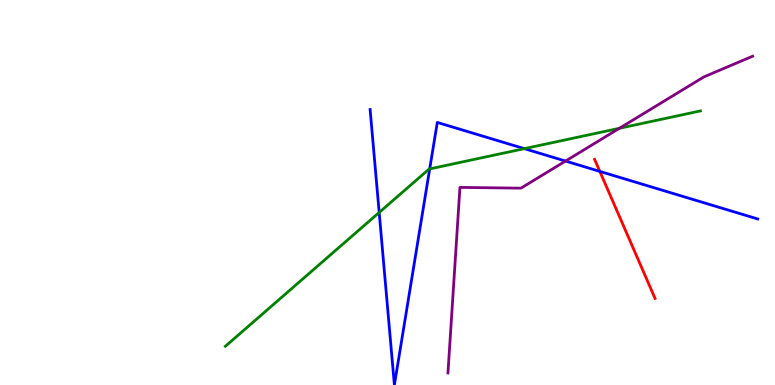[{'lines': ['blue', 'red'], 'intersections': [{'x': 7.74, 'y': 5.55}]}, {'lines': ['green', 'red'], 'intersections': []}, {'lines': ['purple', 'red'], 'intersections': []}, {'lines': ['blue', 'green'], 'intersections': [{'x': 4.89, 'y': 4.48}, {'x': 5.54, 'y': 5.61}, {'x': 6.77, 'y': 6.14}]}, {'lines': ['blue', 'purple'], 'intersections': [{'x': 7.3, 'y': 5.82}]}, {'lines': ['green', 'purple'], 'intersections': [{'x': 7.99, 'y': 6.67}]}]